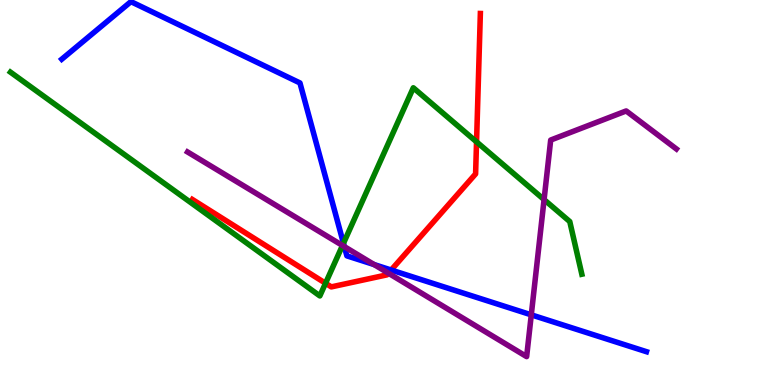[{'lines': ['blue', 'red'], 'intersections': [{'x': 5.05, 'y': 2.99}]}, {'lines': ['green', 'red'], 'intersections': [{'x': 4.2, 'y': 2.64}, {'x': 6.15, 'y': 6.32}]}, {'lines': ['purple', 'red'], 'intersections': [{'x': 5.01, 'y': 2.9}]}, {'lines': ['blue', 'green'], 'intersections': [{'x': 4.43, 'y': 3.68}]}, {'lines': ['blue', 'purple'], 'intersections': [{'x': 4.44, 'y': 3.59}, {'x': 4.83, 'y': 3.13}, {'x': 6.86, 'y': 1.82}]}, {'lines': ['green', 'purple'], 'intersections': [{'x': 4.42, 'y': 3.62}, {'x': 7.02, 'y': 4.82}]}]